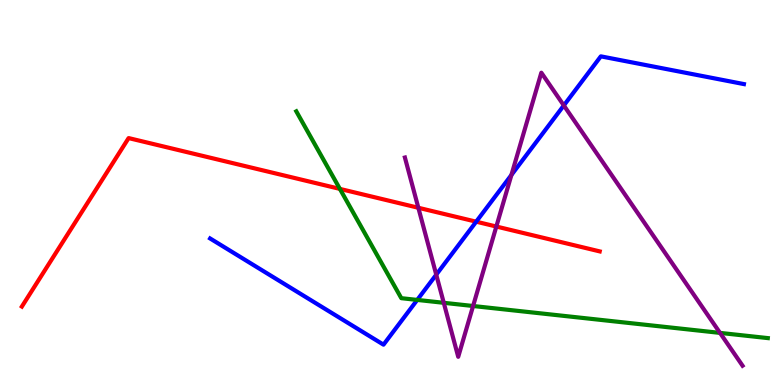[{'lines': ['blue', 'red'], 'intersections': [{'x': 6.14, 'y': 4.24}]}, {'lines': ['green', 'red'], 'intersections': [{'x': 4.39, 'y': 5.09}]}, {'lines': ['purple', 'red'], 'intersections': [{'x': 5.4, 'y': 4.6}, {'x': 6.4, 'y': 4.12}]}, {'lines': ['blue', 'green'], 'intersections': [{'x': 5.38, 'y': 2.21}]}, {'lines': ['blue', 'purple'], 'intersections': [{'x': 5.63, 'y': 2.87}, {'x': 6.6, 'y': 5.46}, {'x': 7.28, 'y': 7.26}]}, {'lines': ['green', 'purple'], 'intersections': [{'x': 5.73, 'y': 2.13}, {'x': 6.1, 'y': 2.05}, {'x': 9.29, 'y': 1.35}]}]